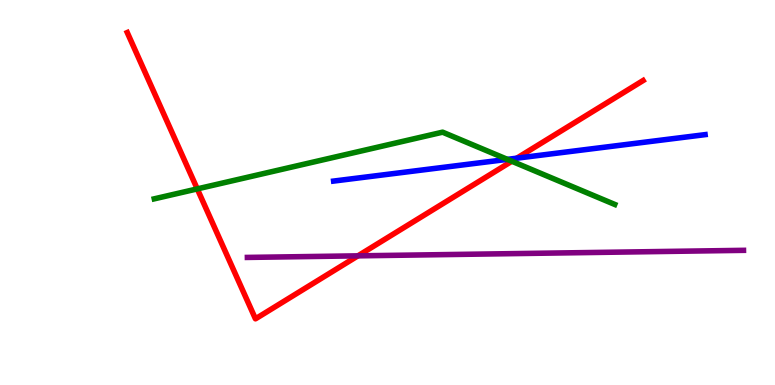[{'lines': ['blue', 'red'], 'intersections': [{'x': 6.67, 'y': 5.89}]}, {'lines': ['green', 'red'], 'intersections': [{'x': 2.55, 'y': 5.09}, {'x': 6.6, 'y': 5.81}]}, {'lines': ['purple', 'red'], 'intersections': [{'x': 4.62, 'y': 3.35}]}, {'lines': ['blue', 'green'], 'intersections': [{'x': 6.55, 'y': 5.86}]}, {'lines': ['blue', 'purple'], 'intersections': []}, {'lines': ['green', 'purple'], 'intersections': []}]